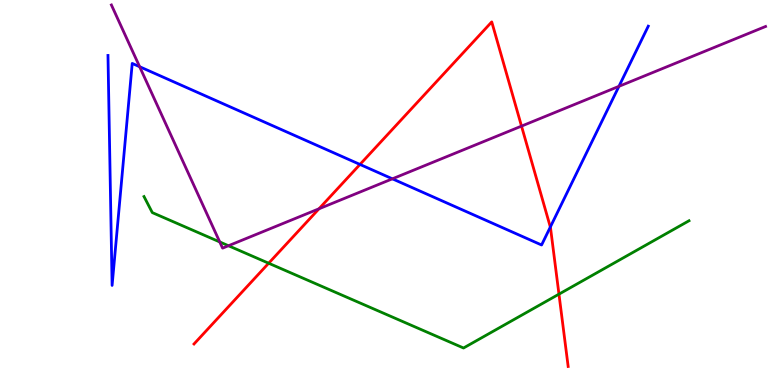[{'lines': ['blue', 'red'], 'intersections': [{'x': 4.64, 'y': 5.73}, {'x': 7.1, 'y': 4.1}]}, {'lines': ['green', 'red'], 'intersections': [{'x': 3.47, 'y': 3.16}, {'x': 7.21, 'y': 2.36}]}, {'lines': ['purple', 'red'], 'intersections': [{'x': 4.12, 'y': 4.58}, {'x': 6.73, 'y': 6.72}]}, {'lines': ['blue', 'green'], 'intersections': []}, {'lines': ['blue', 'purple'], 'intersections': [{'x': 1.8, 'y': 8.27}, {'x': 5.06, 'y': 5.36}, {'x': 7.99, 'y': 7.76}]}, {'lines': ['green', 'purple'], 'intersections': [{'x': 2.84, 'y': 3.72}, {'x': 2.95, 'y': 3.62}]}]